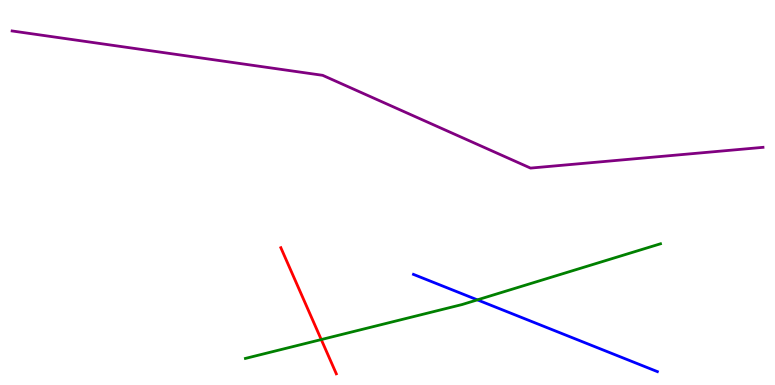[{'lines': ['blue', 'red'], 'intersections': []}, {'lines': ['green', 'red'], 'intersections': [{'x': 4.15, 'y': 1.18}]}, {'lines': ['purple', 'red'], 'intersections': []}, {'lines': ['blue', 'green'], 'intersections': [{'x': 6.16, 'y': 2.21}]}, {'lines': ['blue', 'purple'], 'intersections': []}, {'lines': ['green', 'purple'], 'intersections': []}]